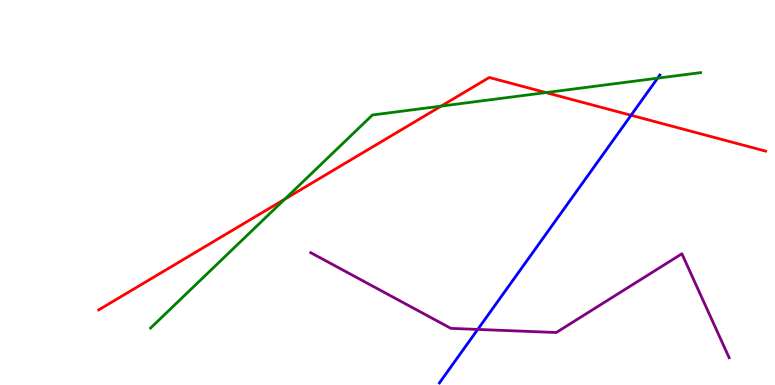[{'lines': ['blue', 'red'], 'intersections': [{'x': 8.14, 'y': 7.01}]}, {'lines': ['green', 'red'], 'intersections': [{'x': 3.67, 'y': 4.83}, {'x': 5.69, 'y': 7.24}, {'x': 7.04, 'y': 7.6}]}, {'lines': ['purple', 'red'], 'intersections': []}, {'lines': ['blue', 'green'], 'intersections': [{'x': 8.49, 'y': 7.97}]}, {'lines': ['blue', 'purple'], 'intersections': [{'x': 6.16, 'y': 1.44}]}, {'lines': ['green', 'purple'], 'intersections': []}]